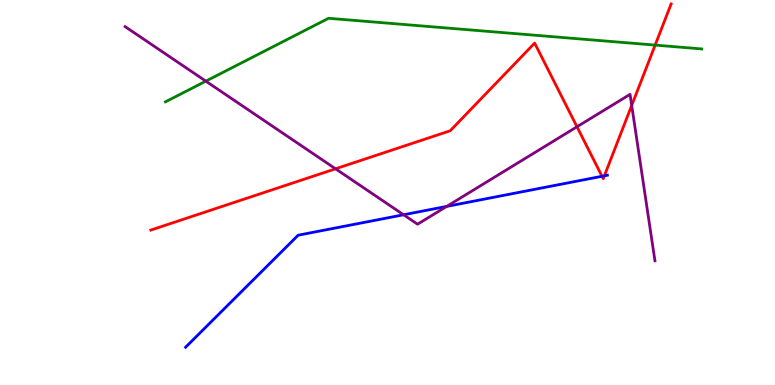[{'lines': ['blue', 'red'], 'intersections': [{'x': 7.77, 'y': 5.42}, {'x': 7.8, 'y': 5.43}]}, {'lines': ['green', 'red'], 'intersections': [{'x': 8.45, 'y': 8.83}]}, {'lines': ['purple', 'red'], 'intersections': [{'x': 4.33, 'y': 5.62}, {'x': 7.44, 'y': 6.71}, {'x': 8.15, 'y': 7.26}]}, {'lines': ['blue', 'green'], 'intersections': []}, {'lines': ['blue', 'purple'], 'intersections': [{'x': 5.21, 'y': 4.42}, {'x': 5.76, 'y': 4.64}]}, {'lines': ['green', 'purple'], 'intersections': [{'x': 2.66, 'y': 7.89}]}]